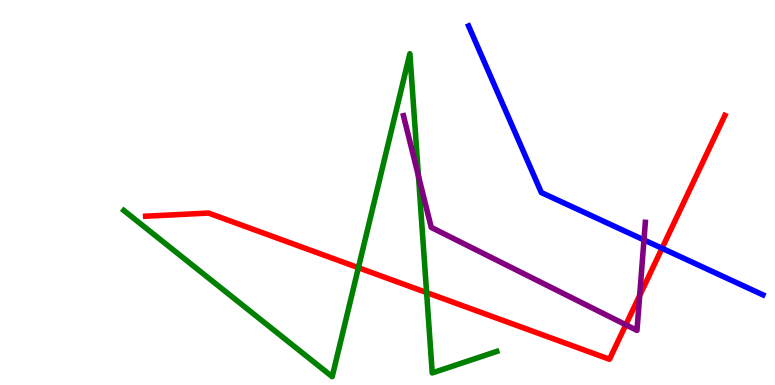[{'lines': ['blue', 'red'], 'intersections': [{'x': 8.54, 'y': 3.55}]}, {'lines': ['green', 'red'], 'intersections': [{'x': 4.62, 'y': 3.05}, {'x': 5.5, 'y': 2.4}]}, {'lines': ['purple', 'red'], 'intersections': [{'x': 8.08, 'y': 1.56}, {'x': 8.25, 'y': 2.32}]}, {'lines': ['blue', 'green'], 'intersections': []}, {'lines': ['blue', 'purple'], 'intersections': [{'x': 8.31, 'y': 3.77}]}, {'lines': ['green', 'purple'], 'intersections': [{'x': 5.4, 'y': 5.43}]}]